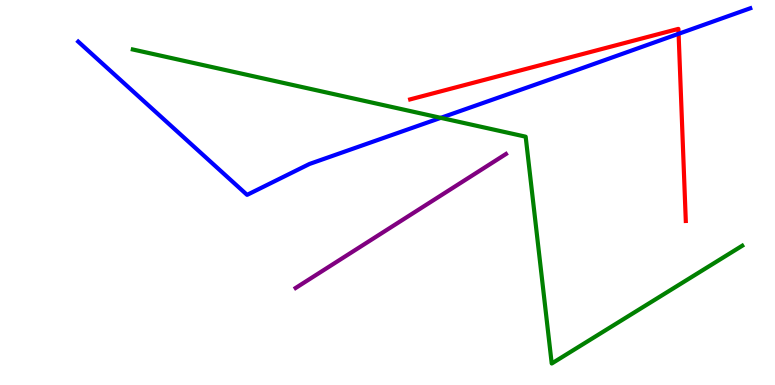[{'lines': ['blue', 'red'], 'intersections': [{'x': 8.76, 'y': 9.12}]}, {'lines': ['green', 'red'], 'intersections': []}, {'lines': ['purple', 'red'], 'intersections': []}, {'lines': ['blue', 'green'], 'intersections': [{'x': 5.69, 'y': 6.94}]}, {'lines': ['blue', 'purple'], 'intersections': []}, {'lines': ['green', 'purple'], 'intersections': []}]